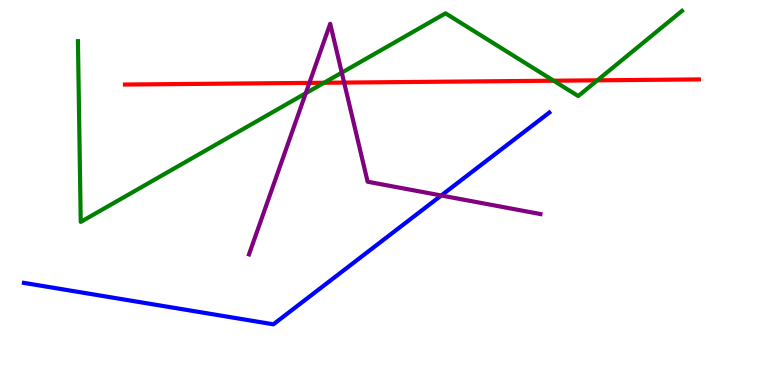[{'lines': ['blue', 'red'], 'intersections': []}, {'lines': ['green', 'red'], 'intersections': [{'x': 4.18, 'y': 7.85}, {'x': 7.14, 'y': 7.9}, {'x': 7.71, 'y': 7.91}]}, {'lines': ['purple', 'red'], 'intersections': [{'x': 3.99, 'y': 7.85}, {'x': 4.44, 'y': 7.85}]}, {'lines': ['blue', 'green'], 'intersections': []}, {'lines': ['blue', 'purple'], 'intersections': [{'x': 5.69, 'y': 4.92}]}, {'lines': ['green', 'purple'], 'intersections': [{'x': 3.95, 'y': 7.58}, {'x': 4.41, 'y': 8.11}]}]